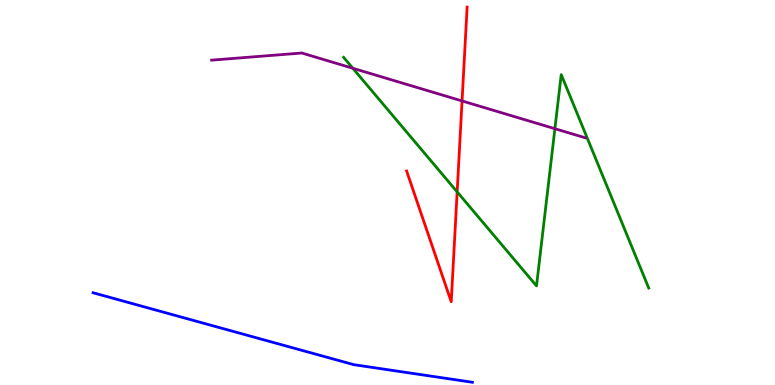[{'lines': ['blue', 'red'], 'intersections': []}, {'lines': ['green', 'red'], 'intersections': [{'x': 5.9, 'y': 5.02}]}, {'lines': ['purple', 'red'], 'intersections': [{'x': 5.96, 'y': 7.38}]}, {'lines': ['blue', 'green'], 'intersections': []}, {'lines': ['blue', 'purple'], 'intersections': []}, {'lines': ['green', 'purple'], 'intersections': [{'x': 4.55, 'y': 8.23}, {'x': 7.16, 'y': 6.66}]}]